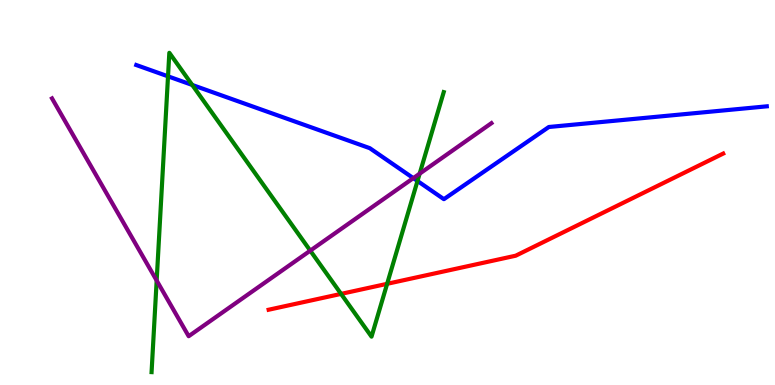[{'lines': ['blue', 'red'], 'intersections': []}, {'lines': ['green', 'red'], 'intersections': [{'x': 4.4, 'y': 2.37}, {'x': 5.0, 'y': 2.63}]}, {'lines': ['purple', 'red'], 'intersections': []}, {'lines': ['blue', 'green'], 'intersections': [{'x': 2.17, 'y': 8.02}, {'x': 2.48, 'y': 7.79}, {'x': 5.39, 'y': 5.3}]}, {'lines': ['blue', 'purple'], 'intersections': [{'x': 5.33, 'y': 5.37}]}, {'lines': ['green', 'purple'], 'intersections': [{'x': 2.02, 'y': 2.71}, {'x': 4.0, 'y': 3.49}, {'x': 5.41, 'y': 5.49}]}]